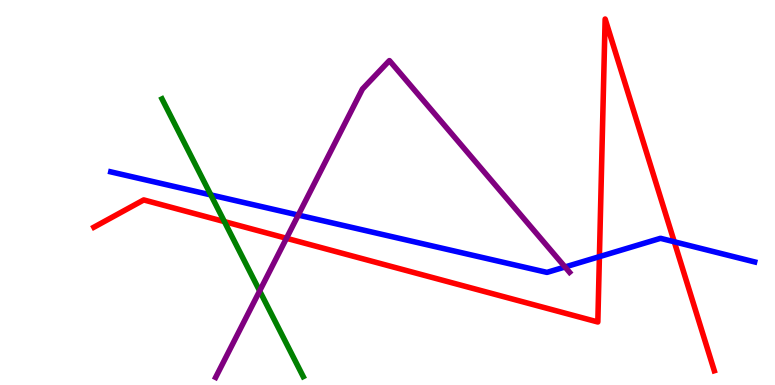[{'lines': ['blue', 'red'], 'intersections': [{'x': 7.73, 'y': 3.33}, {'x': 8.7, 'y': 3.72}]}, {'lines': ['green', 'red'], 'intersections': [{'x': 2.9, 'y': 4.24}]}, {'lines': ['purple', 'red'], 'intersections': [{'x': 3.7, 'y': 3.81}]}, {'lines': ['blue', 'green'], 'intersections': [{'x': 2.72, 'y': 4.94}]}, {'lines': ['blue', 'purple'], 'intersections': [{'x': 3.85, 'y': 4.41}, {'x': 7.29, 'y': 3.07}]}, {'lines': ['green', 'purple'], 'intersections': [{'x': 3.35, 'y': 2.44}]}]